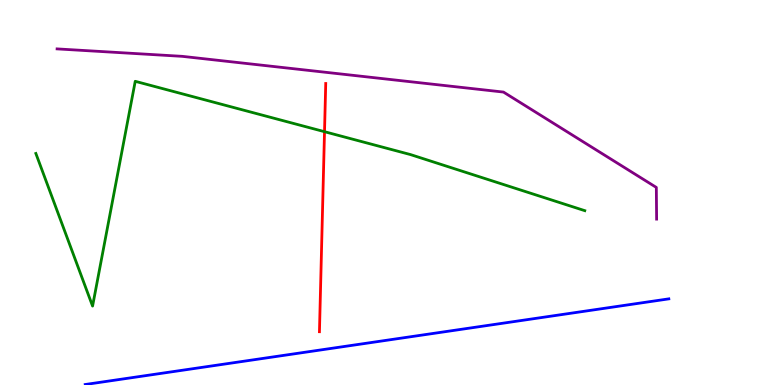[{'lines': ['blue', 'red'], 'intersections': []}, {'lines': ['green', 'red'], 'intersections': [{'x': 4.19, 'y': 6.58}]}, {'lines': ['purple', 'red'], 'intersections': []}, {'lines': ['blue', 'green'], 'intersections': []}, {'lines': ['blue', 'purple'], 'intersections': []}, {'lines': ['green', 'purple'], 'intersections': []}]